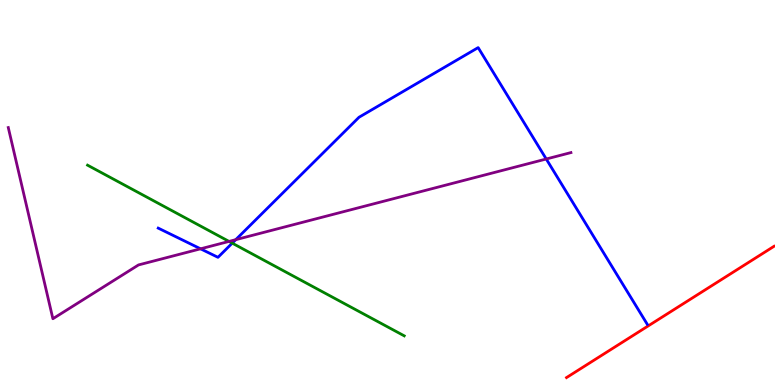[{'lines': ['blue', 'red'], 'intersections': []}, {'lines': ['green', 'red'], 'intersections': []}, {'lines': ['purple', 'red'], 'intersections': []}, {'lines': ['blue', 'green'], 'intersections': [{'x': 3.0, 'y': 3.68}]}, {'lines': ['blue', 'purple'], 'intersections': [{'x': 2.59, 'y': 3.54}, {'x': 3.04, 'y': 3.77}, {'x': 7.05, 'y': 5.87}]}, {'lines': ['green', 'purple'], 'intersections': [{'x': 2.96, 'y': 3.73}]}]